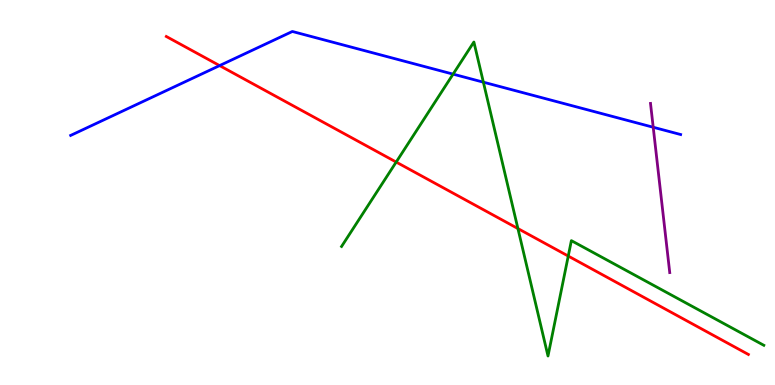[{'lines': ['blue', 'red'], 'intersections': [{'x': 2.83, 'y': 8.3}]}, {'lines': ['green', 'red'], 'intersections': [{'x': 5.11, 'y': 5.79}, {'x': 6.68, 'y': 4.06}, {'x': 7.33, 'y': 3.35}]}, {'lines': ['purple', 'red'], 'intersections': []}, {'lines': ['blue', 'green'], 'intersections': [{'x': 5.85, 'y': 8.07}, {'x': 6.24, 'y': 7.87}]}, {'lines': ['blue', 'purple'], 'intersections': [{'x': 8.43, 'y': 6.69}]}, {'lines': ['green', 'purple'], 'intersections': []}]